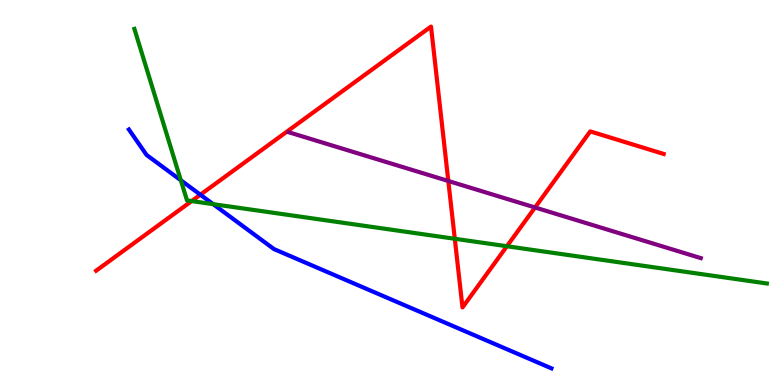[{'lines': ['blue', 'red'], 'intersections': [{'x': 2.59, 'y': 4.94}]}, {'lines': ['green', 'red'], 'intersections': [{'x': 2.47, 'y': 4.78}, {'x': 5.87, 'y': 3.8}, {'x': 6.54, 'y': 3.6}]}, {'lines': ['purple', 'red'], 'intersections': [{'x': 5.78, 'y': 5.3}, {'x': 6.9, 'y': 4.61}]}, {'lines': ['blue', 'green'], 'intersections': [{'x': 2.33, 'y': 5.32}, {'x': 2.75, 'y': 4.7}]}, {'lines': ['blue', 'purple'], 'intersections': []}, {'lines': ['green', 'purple'], 'intersections': []}]